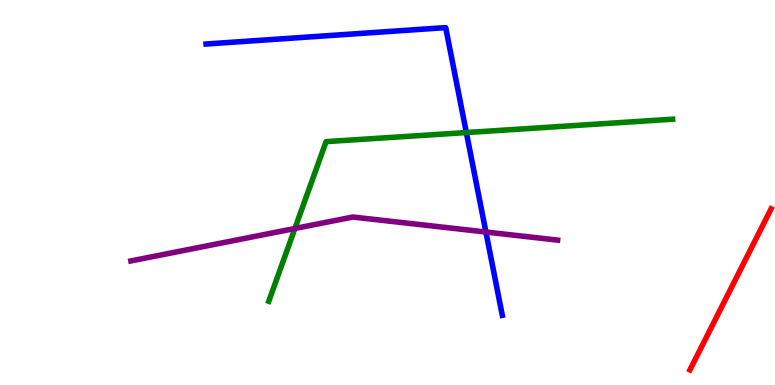[{'lines': ['blue', 'red'], 'intersections': []}, {'lines': ['green', 'red'], 'intersections': []}, {'lines': ['purple', 'red'], 'intersections': []}, {'lines': ['blue', 'green'], 'intersections': [{'x': 6.02, 'y': 6.56}]}, {'lines': ['blue', 'purple'], 'intersections': [{'x': 6.27, 'y': 3.97}]}, {'lines': ['green', 'purple'], 'intersections': [{'x': 3.81, 'y': 4.07}]}]